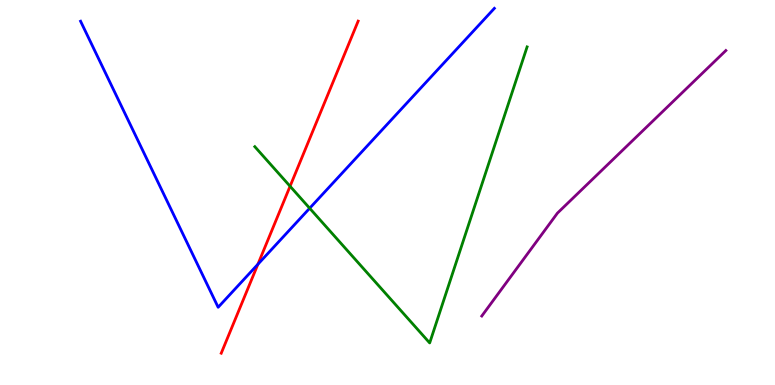[{'lines': ['blue', 'red'], 'intersections': [{'x': 3.33, 'y': 3.14}]}, {'lines': ['green', 'red'], 'intersections': [{'x': 3.74, 'y': 5.16}]}, {'lines': ['purple', 'red'], 'intersections': []}, {'lines': ['blue', 'green'], 'intersections': [{'x': 4.0, 'y': 4.59}]}, {'lines': ['blue', 'purple'], 'intersections': []}, {'lines': ['green', 'purple'], 'intersections': []}]